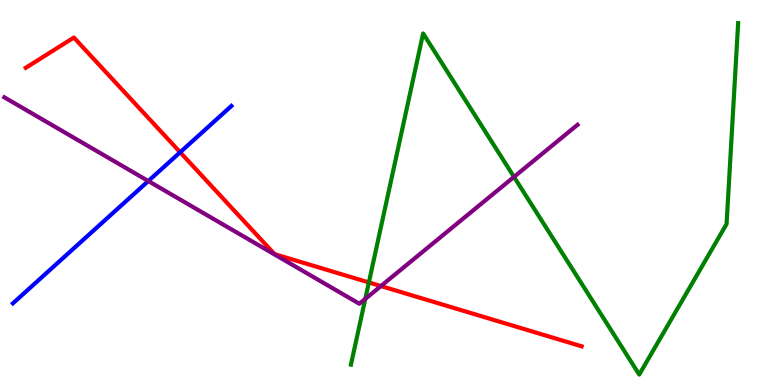[{'lines': ['blue', 'red'], 'intersections': [{'x': 2.32, 'y': 6.05}]}, {'lines': ['green', 'red'], 'intersections': [{'x': 4.76, 'y': 2.66}]}, {'lines': ['purple', 'red'], 'intersections': [{'x': 4.92, 'y': 2.57}]}, {'lines': ['blue', 'green'], 'intersections': []}, {'lines': ['blue', 'purple'], 'intersections': [{'x': 1.91, 'y': 5.3}]}, {'lines': ['green', 'purple'], 'intersections': [{'x': 4.71, 'y': 2.24}, {'x': 6.63, 'y': 5.41}]}]